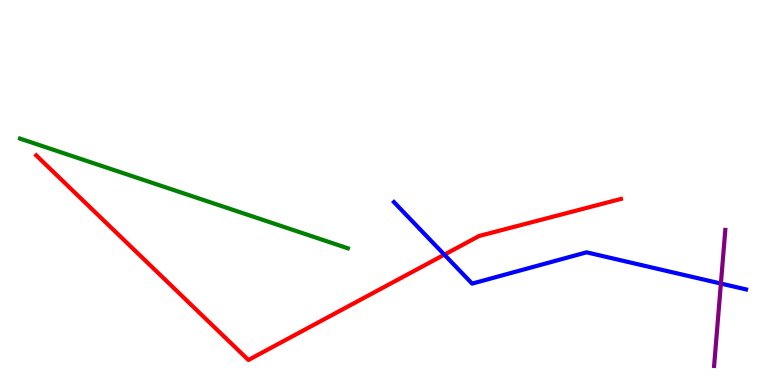[{'lines': ['blue', 'red'], 'intersections': [{'x': 5.73, 'y': 3.39}]}, {'lines': ['green', 'red'], 'intersections': []}, {'lines': ['purple', 'red'], 'intersections': []}, {'lines': ['blue', 'green'], 'intersections': []}, {'lines': ['blue', 'purple'], 'intersections': [{'x': 9.3, 'y': 2.63}]}, {'lines': ['green', 'purple'], 'intersections': []}]